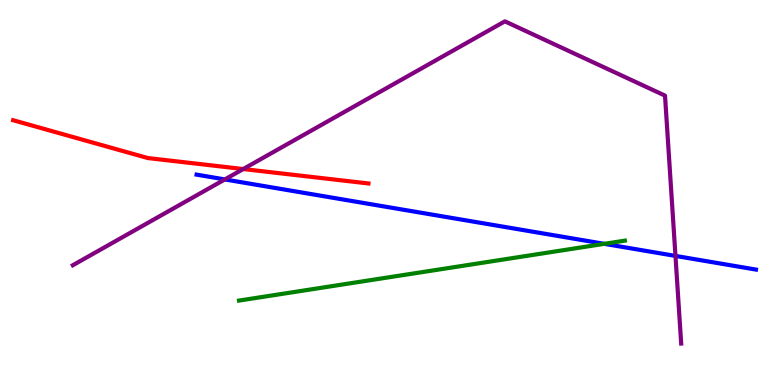[{'lines': ['blue', 'red'], 'intersections': []}, {'lines': ['green', 'red'], 'intersections': []}, {'lines': ['purple', 'red'], 'intersections': [{'x': 3.14, 'y': 5.61}]}, {'lines': ['blue', 'green'], 'intersections': [{'x': 7.8, 'y': 3.67}]}, {'lines': ['blue', 'purple'], 'intersections': [{'x': 2.9, 'y': 5.34}, {'x': 8.72, 'y': 3.35}]}, {'lines': ['green', 'purple'], 'intersections': []}]